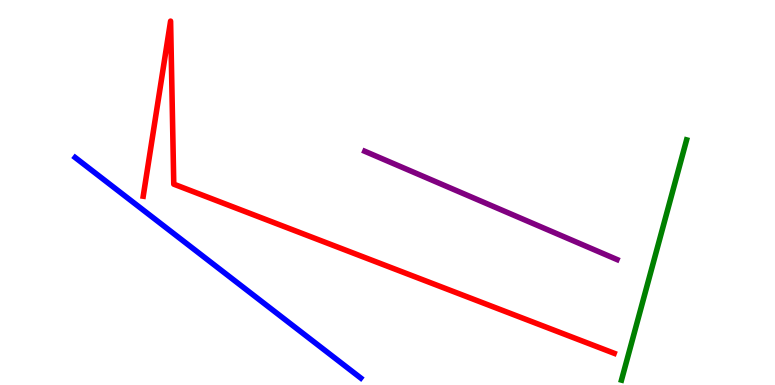[{'lines': ['blue', 'red'], 'intersections': []}, {'lines': ['green', 'red'], 'intersections': []}, {'lines': ['purple', 'red'], 'intersections': []}, {'lines': ['blue', 'green'], 'intersections': []}, {'lines': ['blue', 'purple'], 'intersections': []}, {'lines': ['green', 'purple'], 'intersections': []}]